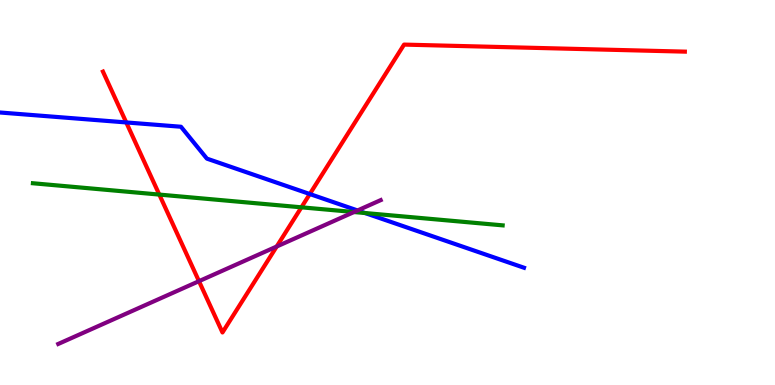[{'lines': ['blue', 'red'], 'intersections': [{'x': 1.63, 'y': 6.82}, {'x': 4.0, 'y': 4.96}]}, {'lines': ['green', 'red'], 'intersections': [{'x': 2.06, 'y': 4.95}, {'x': 3.89, 'y': 4.62}]}, {'lines': ['purple', 'red'], 'intersections': [{'x': 2.57, 'y': 2.7}, {'x': 3.57, 'y': 3.6}]}, {'lines': ['blue', 'green'], 'intersections': [{'x': 4.71, 'y': 4.47}]}, {'lines': ['blue', 'purple'], 'intersections': [{'x': 4.61, 'y': 4.53}]}, {'lines': ['green', 'purple'], 'intersections': [{'x': 4.57, 'y': 4.49}]}]